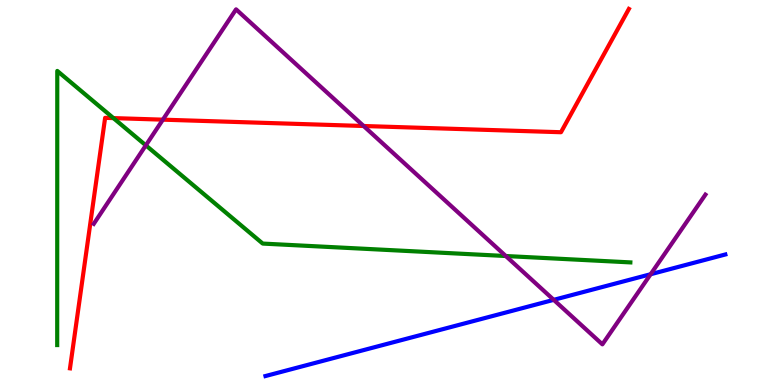[{'lines': ['blue', 'red'], 'intersections': []}, {'lines': ['green', 'red'], 'intersections': [{'x': 1.46, 'y': 6.93}]}, {'lines': ['purple', 'red'], 'intersections': [{'x': 2.1, 'y': 6.89}, {'x': 4.69, 'y': 6.73}]}, {'lines': ['blue', 'green'], 'intersections': []}, {'lines': ['blue', 'purple'], 'intersections': [{'x': 7.14, 'y': 2.21}, {'x': 8.4, 'y': 2.88}]}, {'lines': ['green', 'purple'], 'intersections': [{'x': 1.88, 'y': 6.22}, {'x': 6.53, 'y': 3.35}]}]